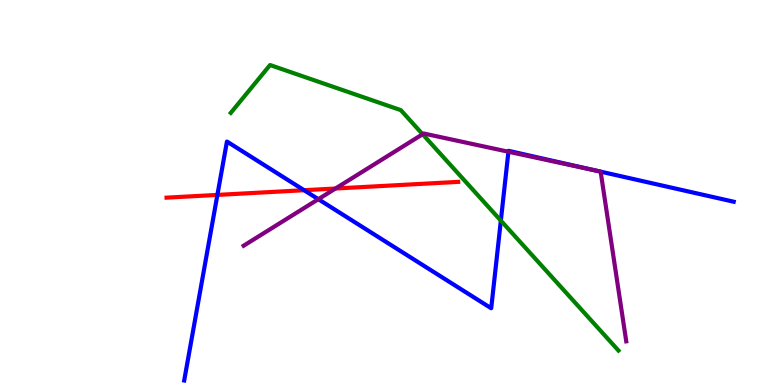[{'lines': ['blue', 'red'], 'intersections': [{'x': 2.81, 'y': 4.94}, {'x': 3.92, 'y': 5.06}]}, {'lines': ['green', 'red'], 'intersections': []}, {'lines': ['purple', 'red'], 'intersections': [{'x': 4.33, 'y': 5.1}]}, {'lines': ['blue', 'green'], 'intersections': [{'x': 6.46, 'y': 4.27}]}, {'lines': ['blue', 'purple'], 'intersections': [{'x': 4.11, 'y': 4.83}, {'x': 6.56, 'y': 6.06}, {'x': 7.7, 'y': 5.57}, {'x': 7.75, 'y': 5.54}]}, {'lines': ['green', 'purple'], 'intersections': [{'x': 5.45, 'y': 6.51}]}]